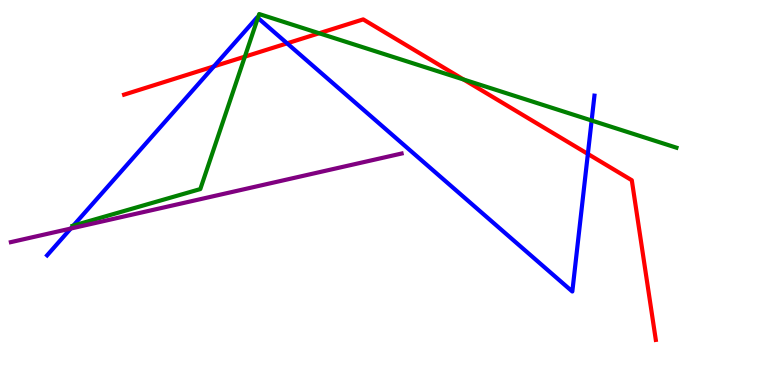[{'lines': ['blue', 'red'], 'intersections': [{'x': 2.76, 'y': 8.28}, {'x': 3.7, 'y': 8.87}, {'x': 7.59, 'y': 6.0}]}, {'lines': ['green', 'red'], 'intersections': [{'x': 3.16, 'y': 8.53}, {'x': 4.12, 'y': 9.14}, {'x': 5.98, 'y': 7.94}]}, {'lines': ['purple', 'red'], 'intersections': []}, {'lines': ['blue', 'green'], 'intersections': [{'x': 0.947, 'y': 4.14}, {'x': 3.33, 'y': 9.53}, {'x': 7.63, 'y': 6.87}]}, {'lines': ['blue', 'purple'], 'intersections': [{'x': 0.913, 'y': 4.06}]}, {'lines': ['green', 'purple'], 'intersections': []}]